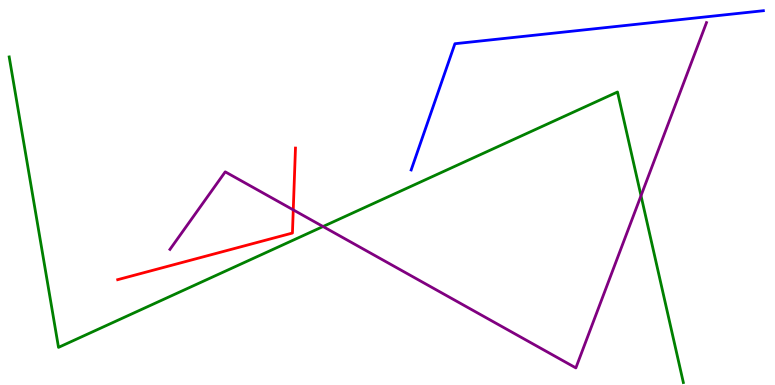[{'lines': ['blue', 'red'], 'intersections': []}, {'lines': ['green', 'red'], 'intersections': []}, {'lines': ['purple', 'red'], 'intersections': [{'x': 3.78, 'y': 4.55}]}, {'lines': ['blue', 'green'], 'intersections': []}, {'lines': ['blue', 'purple'], 'intersections': []}, {'lines': ['green', 'purple'], 'intersections': [{'x': 4.17, 'y': 4.12}, {'x': 8.27, 'y': 4.92}]}]